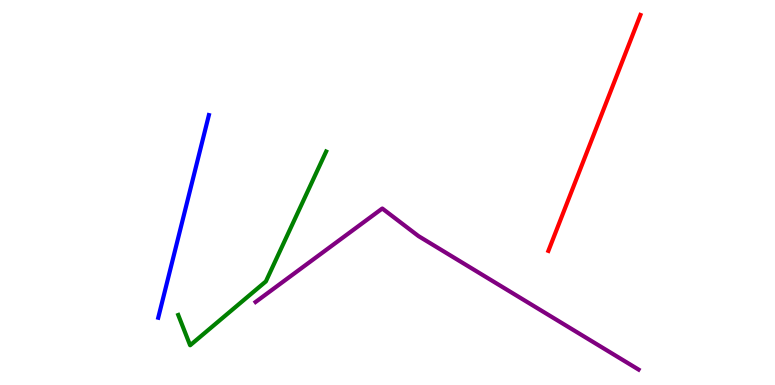[{'lines': ['blue', 'red'], 'intersections': []}, {'lines': ['green', 'red'], 'intersections': []}, {'lines': ['purple', 'red'], 'intersections': []}, {'lines': ['blue', 'green'], 'intersections': []}, {'lines': ['blue', 'purple'], 'intersections': []}, {'lines': ['green', 'purple'], 'intersections': []}]